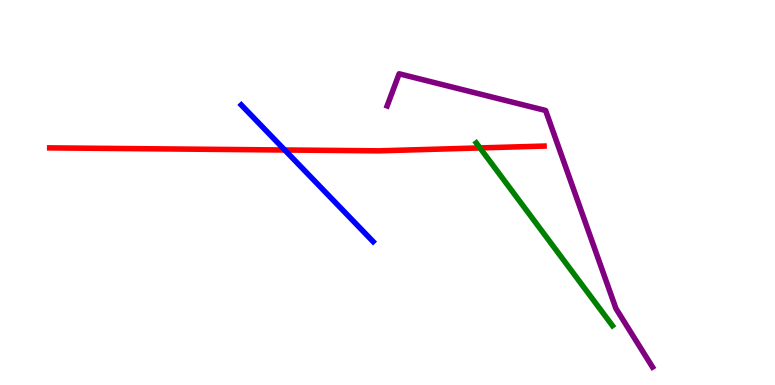[{'lines': ['blue', 'red'], 'intersections': [{'x': 3.67, 'y': 6.1}]}, {'lines': ['green', 'red'], 'intersections': [{'x': 6.19, 'y': 6.16}]}, {'lines': ['purple', 'red'], 'intersections': []}, {'lines': ['blue', 'green'], 'intersections': []}, {'lines': ['blue', 'purple'], 'intersections': []}, {'lines': ['green', 'purple'], 'intersections': []}]